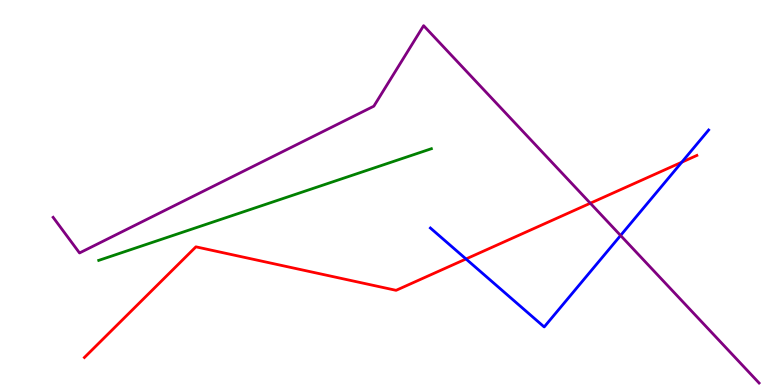[{'lines': ['blue', 'red'], 'intersections': [{'x': 6.01, 'y': 3.27}, {'x': 8.8, 'y': 5.79}]}, {'lines': ['green', 'red'], 'intersections': []}, {'lines': ['purple', 'red'], 'intersections': [{'x': 7.62, 'y': 4.72}]}, {'lines': ['blue', 'green'], 'intersections': []}, {'lines': ['blue', 'purple'], 'intersections': [{'x': 8.01, 'y': 3.88}]}, {'lines': ['green', 'purple'], 'intersections': []}]